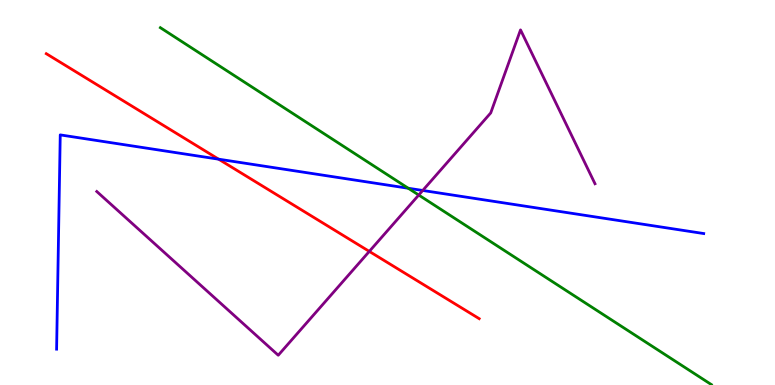[{'lines': ['blue', 'red'], 'intersections': [{'x': 2.82, 'y': 5.87}]}, {'lines': ['green', 'red'], 'intersections': []}, {'lines': ['purple', 'red'], 'intersections': [{'x': 4.77, 'y': 3.47}]}, {'lines': ['blue', 'green'], 'intersections': [{'x': 5.27, 'y': 5.11}]}, {'lines': ['blue', 'purple'], 'intersections': [{'x': 5.45, 'y': 5.05}]}, {'lines': ['green', 'purple'], 'intersections': [{'x': 5.4, 'y': 4.93}]}]